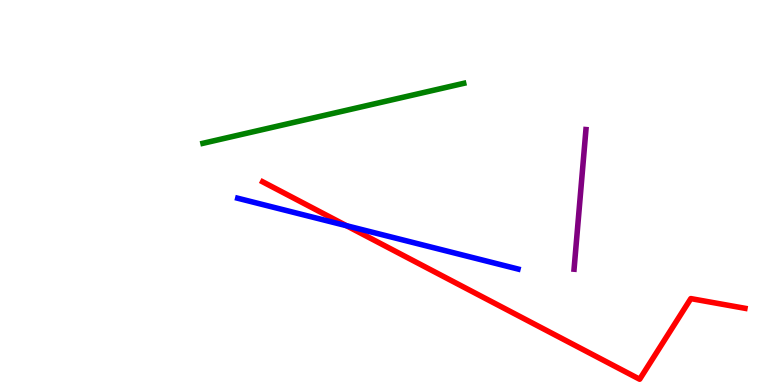[{'lines': ['blue', 'red'], 'intersections': [{'x': 4.47, 'y': 4.14}]}, {'lines': ['green', 'red'], 'intersections': []}, {'lines': ['purple', 'red'], 'intersections': []}, {'lines': ['blue', 'green'], 'intersections': []}, {'lines': ['blue', 'purple'], 'intersections': []}, {'lines': ['green', 'purple'], 'intersections': []}]